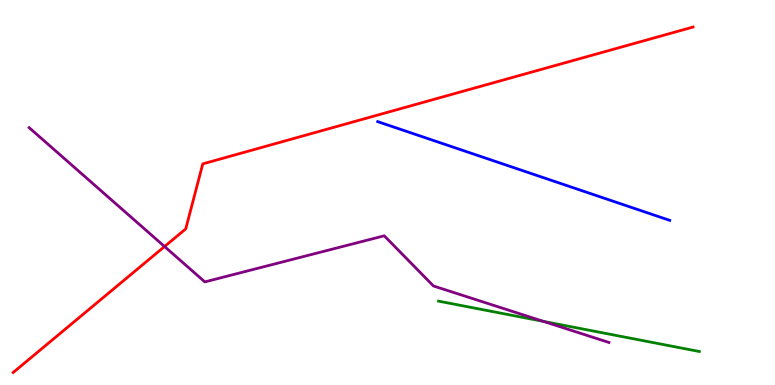[{'lines': ['blue', 'red'], 'intersections': []}, {'lines': ['green', 'red'], 'intersections': []}, {'lines': ['purple', 'red'], 'intersections': [{'x': 2.12, 'y': 3.6}]}, {'lines': ['blue', 'green'], 'intersections': []}, {'lines': ['blue', 'purple'], 'intersections': []}, {'lines': ['green', 'purple'], 'intersections': [{'x': 7.01, 'y': 1.65}]}]